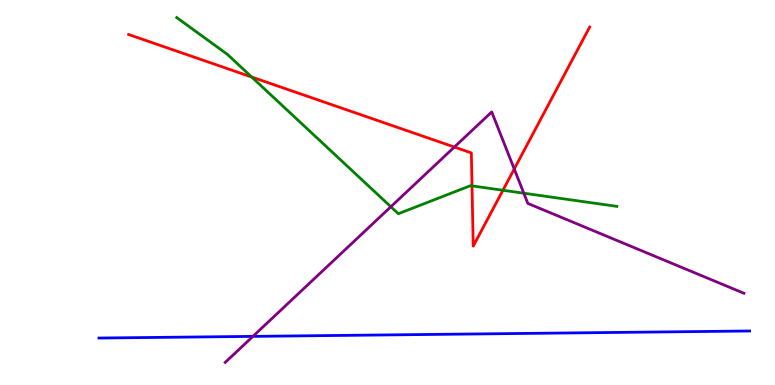[{'lines': ['blue', 'red'], 'intersections': []}, {'lines': ['green', 'red'], 'intersections': [{'x': 3.25, 'y': 8.0}, {'x': 6.09, 'y': 5.17}, {'x': 6.49, 'y': 5.06}]}, {'lines': ['purple', 'red'], 'intersections': [{'x': 5.86, 'y': 6.18}, {'x': 6.64, 'y': 5.61}]}, {'lines': ['blue', 'green'], 'intersections': []}, {'lines': ['blue', 'purple'], 'intersections': [{'x': 3.26, 'y': 1.26}]}, {'lines': ['green', 'purple'], 'intersections': [{'x': 5.04, 'y': 4.63}, {'x': 6.76, 'y': 4.98}]}]